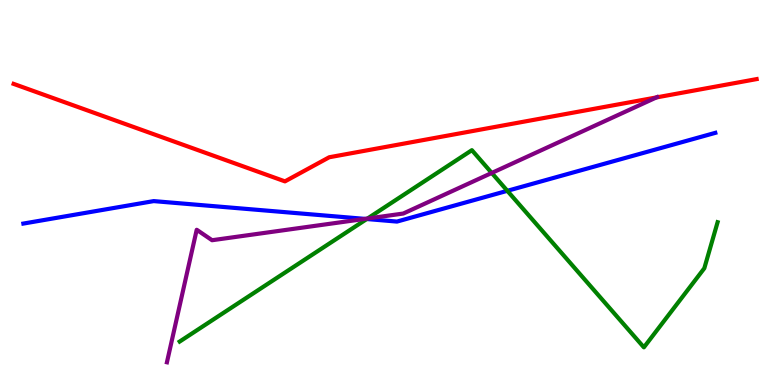[{'lines': ['blue', 'red'], 'intersections': []}, {'lines': ['green', 'red'], 'intersections': []}, {'lines': ['purple', 'red'], 'intersections': [{'x': 8.47, 'y': 7.47}]}, {'lines': ['blue', 'green'], 'intersections': [{'x': 4.73, 'y': 4.31}, {'x': 6.55, 'y': 5.04}]}, {'lines': ['blue', 'purple'], 'intersections': [{'x': 4.71, 'y': 4.31}]}, {'lines': ['green', 'purple'], 'intersections': [{'x': 4.74, 'y': 4.32}, {'x': 6.35, 'y': 5.51}]}]